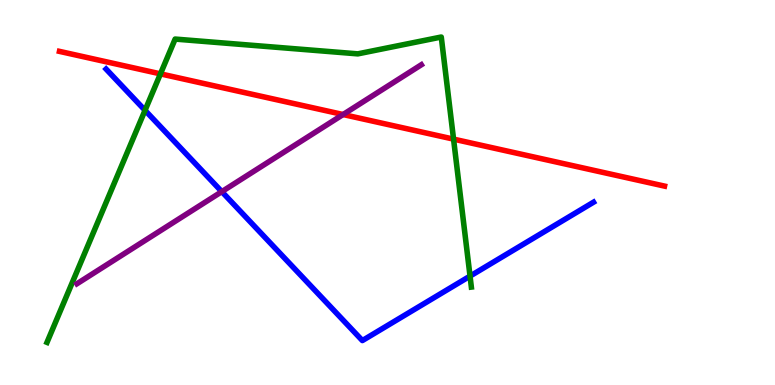[{'lines': ['blue', 'red'], 'intersections': []}, {'lines': ['green', 'red'], 'intersections': [{'x': 2.07, 'y': 8.08}, {'x': 5.85, 'y': 6.39}]}, {'lines': ['purple', 'red'], 'intersections': [{'x': 4.43, 'y': 7.03}]}, {'lines': ['blue', 'green'], 'intersections': [{'x': 1.87, 'y': 7.13}, {'x': 6.06, 'y': 2.83}]}, {'lines': ['blue', 'purple'], 'intersections': [{'x': 2.86, 'y': 5.02}]}, {'lines': ['green', 'purple'], 'intersections': []}]